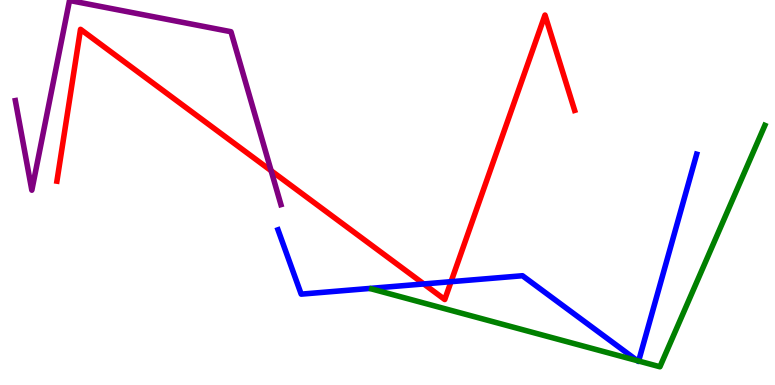[{'lines': ['blue', 'red'], 'intersections': [{'x': 5.47, 'y': 2.62}, {'x': 5.82, 'y': 2.68}]}, {'lines': ['green', 'red'], 'intersections': []}, {'lines': ['purple', 'red'], 'intersections': [{'x': 3.5, 'y': 5.57}]}, {'lines': ['blue', 'green'], 'intersections': [{'x': 8.22, 'y': 0.632}, {'x': 8.24, 'y': 0.623}]}, {'lines': ['blue', 'purple'], 'intersections': []}, {'lines': ['green', 'purple'], 'intersections': []}]